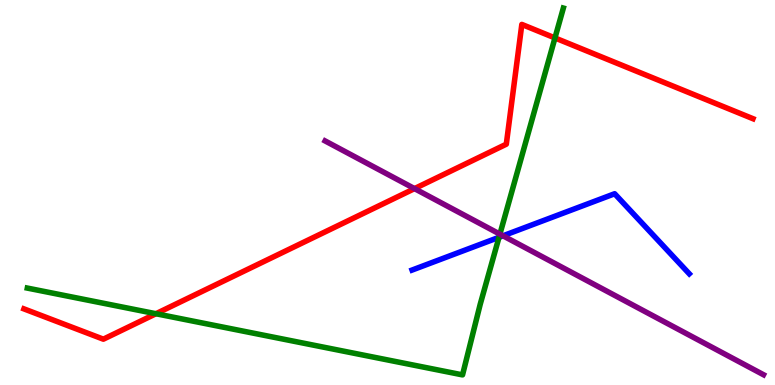[{'lines': ['blue', 'red'], 'intersections': []}, {'lines': ['green', 'red'], 'intersections': [{'x': 2.01, 'y': 1.85}, {'x': 7.16, 'y': 9.01}]}, {'lines': ['purple', 'red'], 'intersections': [{'x': 5.35, 'y': 5.1}]}, {'lines': ['blue', 'green'], 'intersections': [{'x': 6.44, 'y': 3.84}]}, {'lines': ['blue', 'purple'], 'intersections': [{'x': 6.49, 'y': 3.88}]}, {'lines': ['green', 'purple'], 'intersections': [{'x': 6.45, 'y': 3.92}]}]